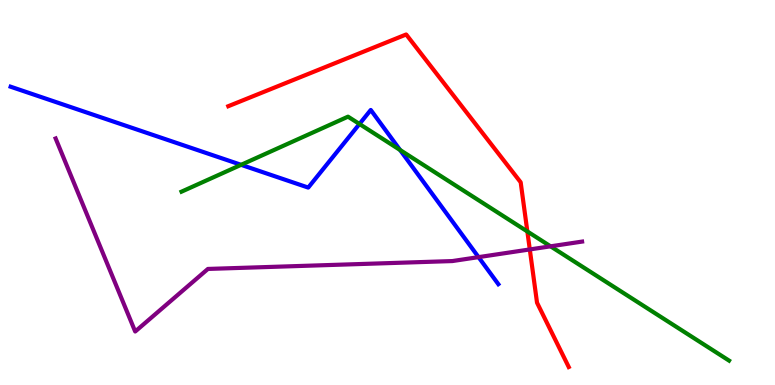[{'lines': ['blue', 'red'], 'intersections': []}, {'lines': ['green', 'red'], 'intersections': [{'x': 6.8, 'y': 3.99}]}, {'lines': ['purple', 'red'], 'intersections': [{'x': 6.84, 'y': 3.52}]}, {'lines': ['blue', 'green'], 'intersections': [{'x': 3.11, 'y': 5.72}, {'x': 4.64, 'y': 6.78}, {'x': 5.16, 'y': 6.1}]}, {'lines': ['blue', 'purple'], 'intersections': [{'x': 6.17, 'y': 3.32}]}, {'lines': ['green', 'purple'], 'intersections': [{'x': 7.1, 'y': 3.6}]}]